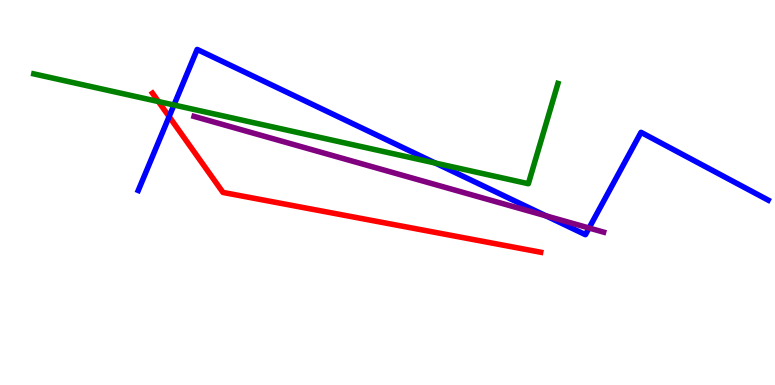[{'lines': ['blue', 'red'], 'intersections': [{'x': 2.18, 'y': 6.97}]}, {'lines': ['green', 'red'], 'intersections': [{'x': 2.04, 'y': 7.36}]}, {'lines': ['purple', 'red'], 'intersections': []}, {'lines': ['blue', 'green'], 'intersections': [{'x': 2.24, 'y': 7.27}, {'x': 5.62, 'y': 5.76}]}, {'lines': ['blue', 'purple'], 'intersections': [{'x': 7.04, 'y': 4.39}, {'x': 7.6, 'y': 4.08}]}, {'lines': ['green', 'purple'], 'intersections': []}]